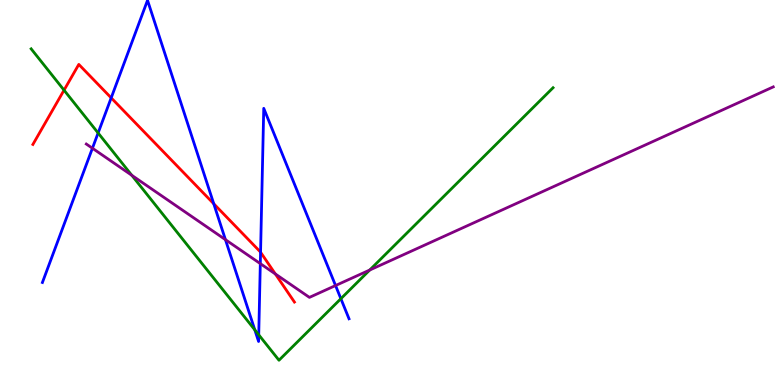[{'lines': ['blue', 'red'], 'intersections': [{'x': 1.43, 'y': 7.46}, {'x': 2.76, 'y': 4.71}, {'x': 3.36, 'y': 3.45}]}, {'lines': ['green', 'red'], 'intersections': [{'x': 0.826, 'y': 7.66}]}, {'lines': ['purple', 'red'], 'intersections': [{'x': 3.55, 'y': 2.88}]}, {'lines': ['blue', 'green'], 'intersections': [{'x': 1.27, 'y': 6.55}, {'x': 3.29, 'y': 1.43}, {'x': 3.34, 'y': 1.3}, {'x': 4.4, 'y': 2.24}]}, {'lines': ['blue', 'purple'], 'intersections': [{'x': 1.19, 'y': 6.15}, {'x': 2.91, 'y': 3.78}, {'x': 3.36, 'y': 3.15}, {'x': 4.33, 'y': 2.58}]}, {'lines': ['green', 'purple'], 'intersections': [{'x': 1.7, 'y': 5.45}, {'x': 4.77, 'y': 2.99}]}]